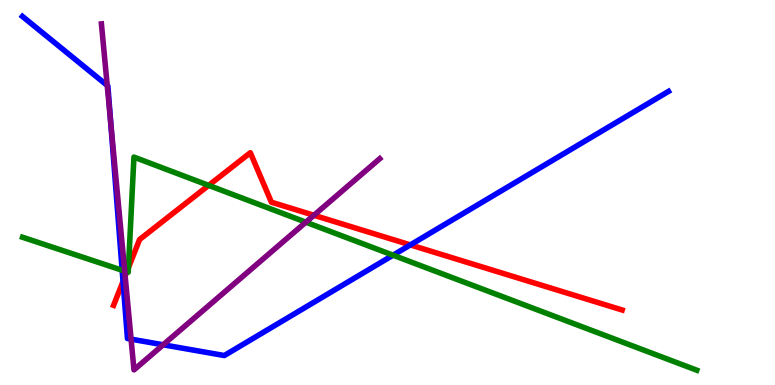[{'lines': ['blue', 'red'], 'intersections': [{'x': 1.59, 'y': 2.69}, {'x': 5.29, 'y': 3.64}]}, {'lines': ['green', 'red'], 'intersections': [{'x': 1.64, 'y': 2.94}, {'x': 1.66, 'y': 3.05}, {'x': 2.69, 'y': 5.18}]}, {'lines': ['purple', 'red'], 'intersections': [{'x': 1.61, 'y': 2.83}, {'x': 4.05, 'y': 4.41}]}, {'lines': ['blue', 'green'], 'intersections': [{'x': 1.58, 'y': 2.98}, {'x': 5.07, 'y': 3.37}]}, {'lines': ['blue', 'purple'], 'intersections': [{'x': 1.38, 'y': 7.78}, {'x': 1.43, 'y': 6.81}, {'x': 1.69, 'y': 1.19}, {'x': 2.11, 'y': 1.04}]}, {'lines': ['green', 'purple'], 'intersections': [{'x': 1.61, 'y': 2.96}, {'x': 3.95, 'y': 4.23}]}]